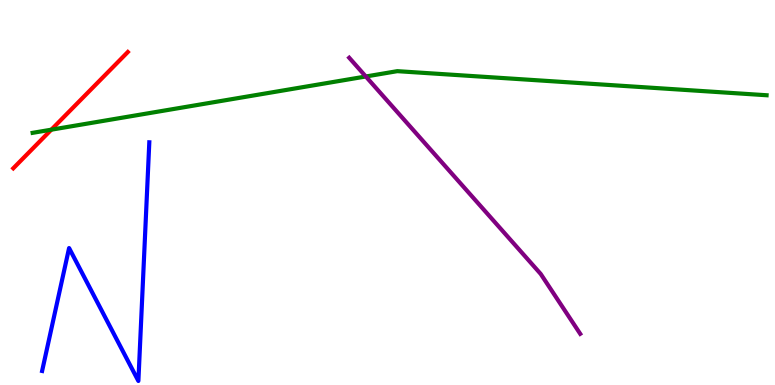[{'lines': ['blue', 'red'], 'intersections': []}, {'lines': ['green', 'red'], 'intersections': [{'x': 0.662, 'y': 6.63}]}, {'lines': ['purple', 'red'], 'intersections': []}, {'lines': ['blue', 'green'], 'intersections': []}, {'lines': ['blue', 'purple'], 'intersections': []}, {'lines': ['green', 'purple'], 'intersections': [{'x': 4.72, 'y': 8.01}]}]